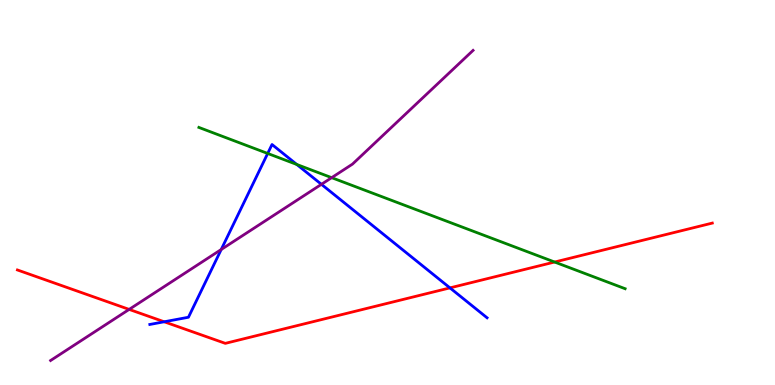[{'lines': ['blue', 'red'], 'intersections': [{'x': 2.12, 'y': 1.64}, {'x': 5.81, 'y': 2.52}]}, {'lines': ['green', 'red'], 'intersections': [{'x': 7.16, 'y': 3.19}]}, {'lines': ['purple', 'red'], 'intersections': [{'x': 1.67, 'y': 1.96}]}, {'lines': ['blue', 'green'], 'intersections': [{'x': 3.45, 'y': 6.01}, {'x': 3.83, 'y': 5.73}]}, {'lines': ['blue', 'purple'], 'intersections': [{'x': 2.85, 'y': 3.52}, {'x': 4.15, 'y': 5.21}]}, {'lines': ['green', 'purple'], 'intersections': [{'x': 4.28, 'y': 5.39}]}]